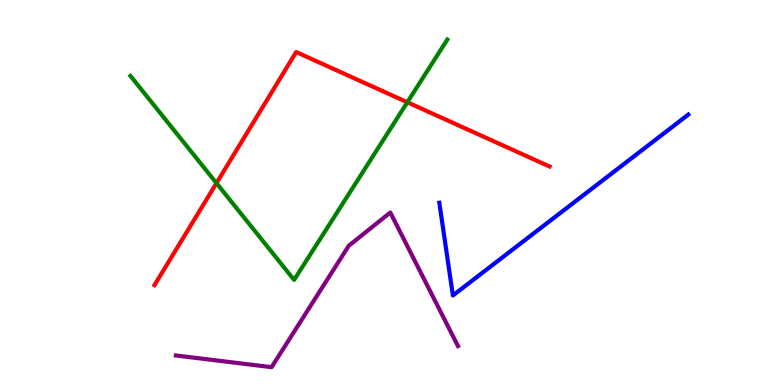[{'lines': ['blue', 'red'], 'intersections': []}, {'lines': ['green', 'red'], 'intersections': [{'x': 2.79, 'y': 5.24}, {'x': 5.26, 'y': 7.34}]}, {'lines': ['purple', 'red'], 'intersections': []}, {'lines': ['blue', 'green'], 'intersections': []}, {'lines': ['blue', 'purple'], 'intersections': []}, {'lines': ['green', 'purple'], 'intersections': []}]